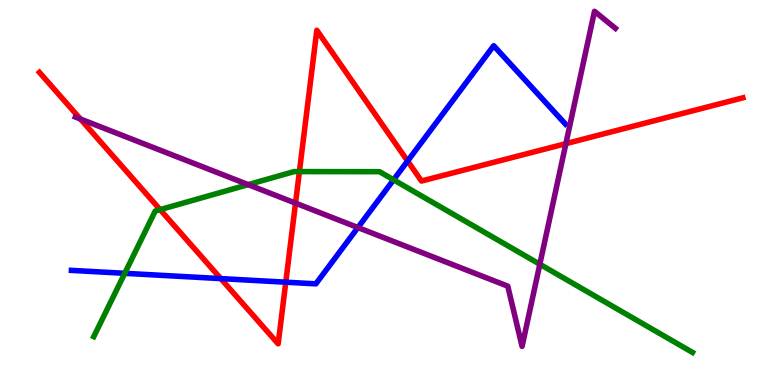[{'lines': ['blue', 'red'], 'intersections': [{'x': 2.85, 'y': 2.76}, {'x': 3.69, 'y': 2.67}, {'x': 5.26, 'y': 5.82}]}, {'lines': ['green', 'red'], 'intersections': [{'x': 2.07, 'y': 4.56}, {'x': 3.86, 'y': 5.54}]}, {'lines': ['purple', 'red'], 'intersections': [{'x': 1.04, 'y': 6.91}, {'x': 3.81, 'y': 4.72}, {'x': 7.3, 'y': 6.27}]}, {'lines': ['blue', 'green'], 'intersections': [{'x': 1.61, 'y': 2.9}, {'x': 5.08, 'y': 5.33}]}, {'lines': ['blue', 'purple'], 'intersections': [{'x': 4.62, 'y': 4.09}]}, {'lines': ['green', 'purple'], 'intersections': [{'x': 3.2, 'y': 5.2}, {'x': 6.97, 'y': 3.14}]}]